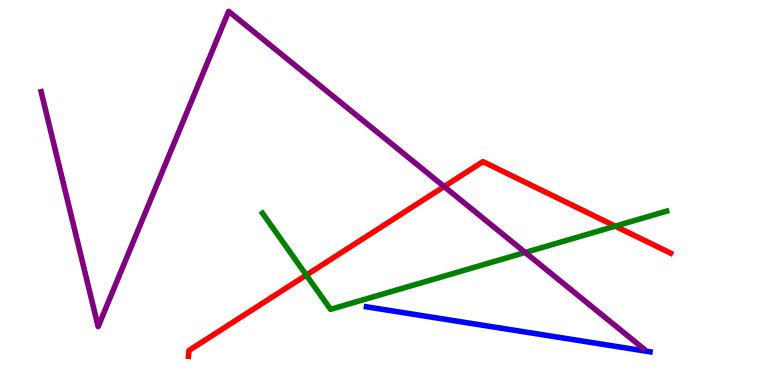[{'lines': ['blue', 'red'], 'intersections': []}, {'lines': ['green', 'red'], 'intersections': [{'x': 3.95, 'y': 2.85}, {'x': 7.94, 'y': 4.13}]}, {'lines': ['purple', 'red'], 'intersections': [{'x': 5.73, 'y': 5.15}]}, {'lines': ['blue', 'green'], 'intersections': []}, {'lines': ['blue', 'purple'], 'intersections': []}, {'lines': ['green', 'purple'], 'intersections': [{'x': 6.78, 'y': 3.44}]}]